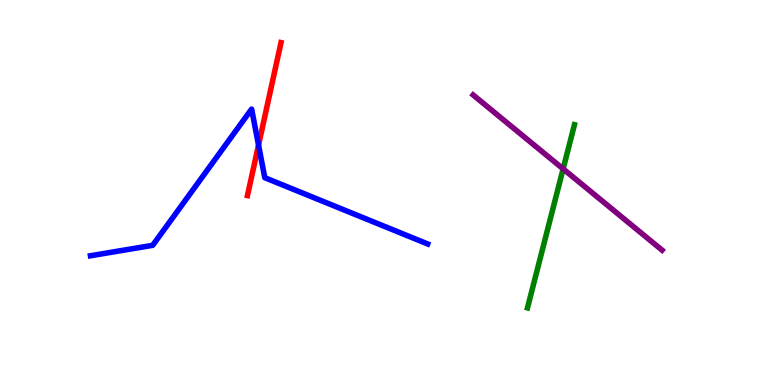[{'lines': ['blue', 'red'], 'intersections': [{'x': 3.34, 'y': 6.23}]}, {'lines': ['green', 'red'], 'intersections': []}, {'lines': ['purple', 'red'], 'intersections': []}, {'lines': ['blue', 'green'], 'intersections': []}, {'lines': ['blue', 'purple'], 'intersections': []}, {'lines': ['green', 'purple'], 'intersections': [{'x': 7.27, 'y': 5.61}]}]